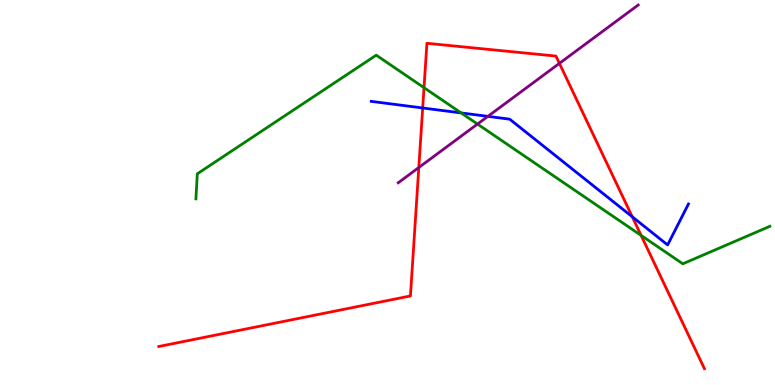[{'lines': ['blue', 'red'], 'intersections': [{'x': 5.45, 'y': 7.2}, {'x': 8.16, 'y': 4.37}]}, {'lines': ['green', 'red'], 'intersections': [{'x': 5.47, 'y': 7.72}, {'x': 8.27, 'y': 3.89}]}, {'lines': ['purple', 'red'], 'intersections': [{'x': 5.4, 'y': 5.65}, {'x': 7.22, 'y': 8.35}]}, {'lines': ['blue', 'green'], 'intersections': [{'x': 5.95, 'y': 7.07}]}, {'lines': ['blue', 'purple'], 'intersections': [{'x': 6.3, 'y': 6.98}]}, {'lines': ['green', 'purple'], 'intersections': [{'x': 6.16, 'y': 6.78}]}]